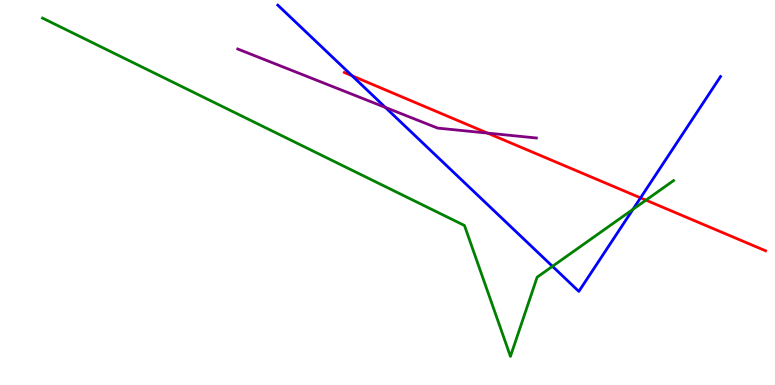[{'lines': ['blue', 'red'], 'intersections': [{'x': 4.54, 'y': 8.03}, {'x': 8.26, 'y': 4.86}]}, {'lines': ['green', 'red'], 'intersections': [{'x': 8.33, 'y': 4.8}]}, {'lines': ['purple', 'red'], 'intersections': [{'x': 6.29, 'y': 6.54}]}, {'lines': ['blue', 'green'], 'intersections': [{'x': 7.13, 'y': 3.08}, {'x': 8.17, 'y': 4.56}]}, {'lines': ['blue', 'purple'], 'intersections': [{'x': 4.97, 'y': 7.21}]}, {'lines': ['green', 'purple'], 'intersections': []}]